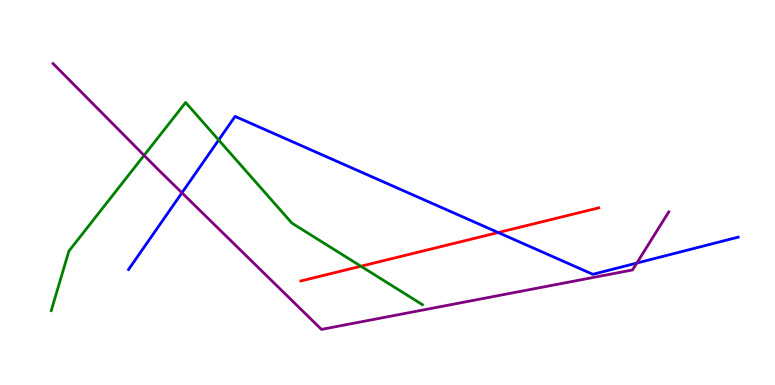[{'lines': ['blue', 'red'], 'intersections': [{'x': 6.43, 'y': 3.96}]}, {'lines': ['green', 'red'], 'intersections': [{'x': 4.66, 'y': 3.08}]}, {'lines': ['purple', 'red'], 'intersections': []}, {'lines': ['blue', 'green'], 'intersections': [{'x': 2.82, 'y': 6.36}]}, {'lines': ['blue', 'purple'], 'intersections': [{'x': 2.35, 'y': 4.99}, {'x': 8.22, 'y': 3.17}]}, {'lines': ['green', 'purple'], 'intersections': [{'x': 1.86, 'y': 5.96}]}]